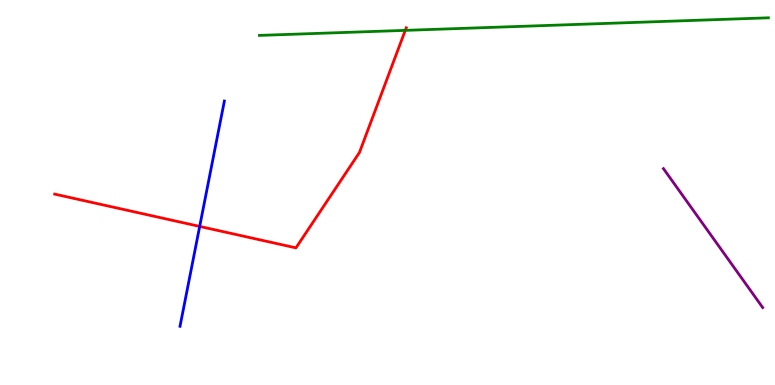[{'lines': ['blue', 'red'], 'intersections': [{'x': 2.58, 'y': 4.12}]}, {'lines': ['green', 'red'], 'intersections': [{'x': 5.23, 'y': 9.21}]}, {'lines': ['purple', 'red'], 'intersections': []}, {'lines': ['blue', 'green'], 'intersections': []}, {'lines': ['blue', 'purple'], 'intersections': []}, {'lines': ['green', 'purple'], 'intersections': []}]